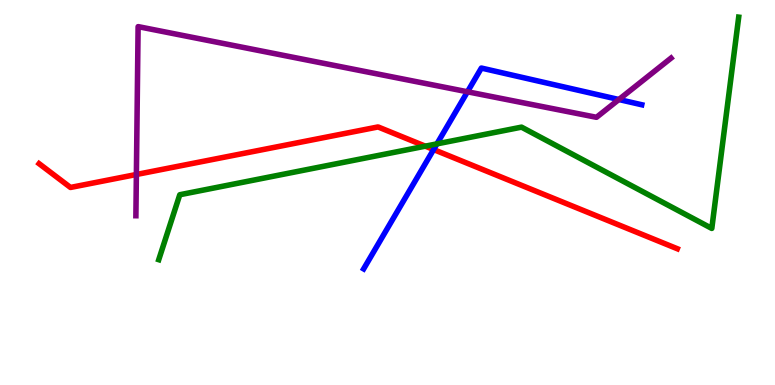[{'lines': ['blue', 'red'], 'intersections': [{'x': 5.59, 'y': 6.12}]}, {'lines': ['green', 'red'], 'intersections': [{'x': 5.49, 'y': 6.2}]}, {'lines': ['purple', 'red'], 'intersections': [{'x': 1.76, 'y': 5.47}]}, {'lines': ['blue', 'green'], 'intersections': [{'x': 5.64, 'y': 6.26}]}, {'lines': ['blue', 'purple'], 'intersections': [{'x': 6.03, 'y': 7.62}, {'x': 7.99, 'y': 7.42}]}, {'lines': ['green', 'purple'], 'intersections': []}]